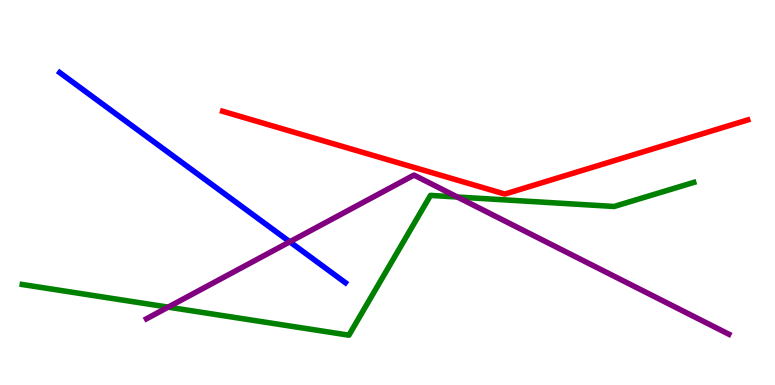[{'lines': ['blue', 'red'], 'intersections': []}, {'lines': ['green', 'red'], 'intersections': []}, {'lines': ['purple', 'red'], 'intersections': []}, {'lines': ['blue', 'green'], 'intersections': []}, {'lines': ['blue', 'purple'], 'intersections': [{'x': 3.74, 'y': 3.72}]}, {'lines': ['green', 'purple'], 'intersections': [{'x': 2.17, 'y': 2.02}, {'x': 5.9, 'y': 4.88}]}]